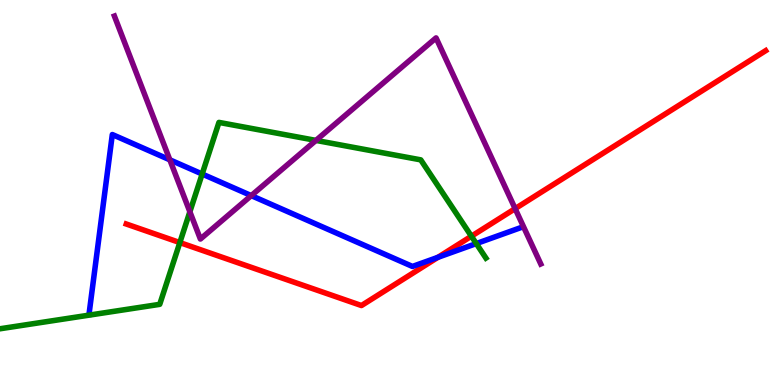[{'lines': ['blue', 'red'], 'intersections': [{'x': 5.65, 'y': 3.32}]}, {'lines': ['green', 'red'], 'intersections': [{'x': 2.32, 'y': 3.7}, {'x': 6.08, 'y': 3.86}]}, {'lines': ['purple', 'red'], 'intersections': [{'x': 6.65, 'y': 4.58}]}, {'lines': ['blue', 'green'], 'intersections': [{'x': 2.61, 'y': 5.48}, {'x': 6.15, 'y': 3.67}]}, {'lines': ['blue', 'purple'], 'intersections': [{'x': 2.19, 'y': 5.85}, {'x': 3.24, 'y': 4.92}]}, {'lines': ['green', 'purple'], 'intersections': [{'x': 2.45, 'y': 4.5}, {'x': 4.08, 'y': 6.35}]}]